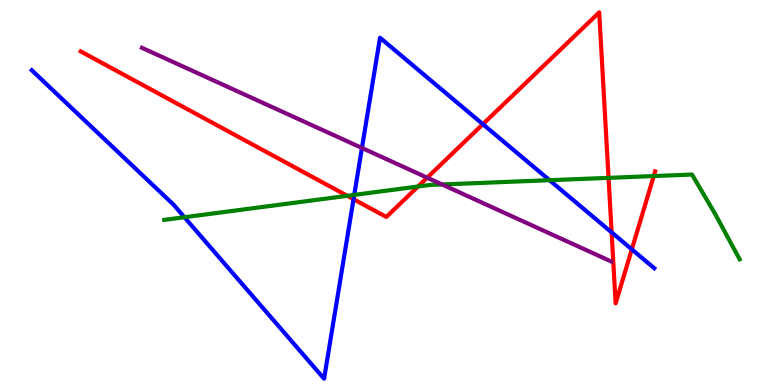[{'lines': ['blue', 'red'], 'intersections': [{'x': 4.56, 'y': 4.83}, {'x': 6.23, 'y': 6.77}, {'x': 7.89, 'y': 3.96}, {'x': 8.15, 'y': 3.52}]}, {'lines': ['green', 'red'], 'intersections': [{'x': 4.48, 'y': 4.91}, {'x': 5.39, 'y': 5.16}, {'x': 7.85, 'y': 5.38}, {'x': 8.44, 'y': 5.43}]}, {'lines': ['purple', 'red'], 'intersections': [{'x': 5.51, 'y': 5.38}]}, {'lines': ['blue', 'green'], 'intersections': [{'x': 2.38, 'y': 4.36}, {'x': 4.57, 'y': 4.94}, {'x': 7.09, 'y': 5.32}]}, {'lines': ['blue', 'purple'], 'intersections': [{'x': 4.67, 'y': 6.16}]}, {'lines': ['green', 'purple'], 'intersections': [{'x': 5.7, 'y': 5.21}]}]